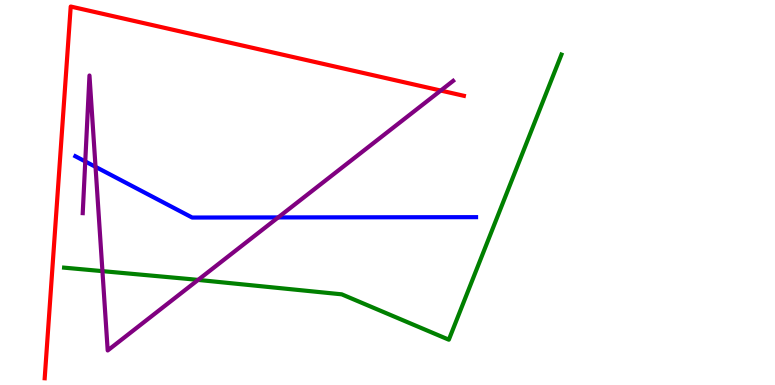[{'lines': ['blue', 'red'], 'intersections': []}, {'lines': ['green', 'red'], 'intersections': []}, {'lines': ['purple', 'red'], 'intersections': [{'x': 5.69, 'y': 7.65}]}, {'lines': ['blue', 'green'], 'intersections': []}, {'lines': ['blue', 'purple'], 'intersections': [{'x': 1.1, 'y': 5.81}, {'x': 1.23, 'y': 5.67}, {'x': 3.59, 'y': 4.35}]}, {'lines': ['green', 'purple'], 'intersections': [{'x': 1.32, 'y': 2.96}, {'x': 2.56, 'y': 2.73}]}]